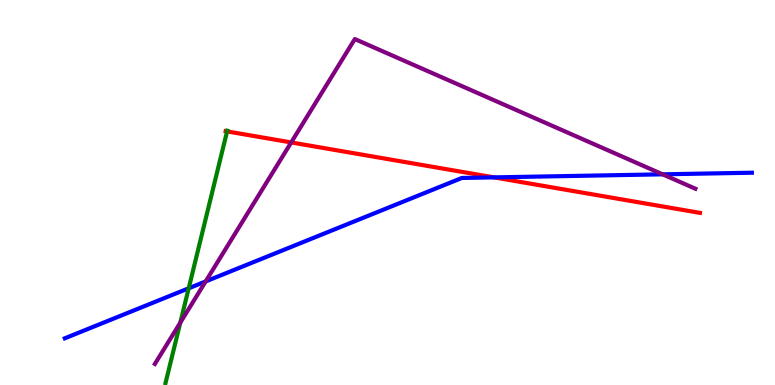[{'lines': ['blue', 'red'], 'intersections': [{'x': 6.37, 'y': 5.39}]}, {'lines': ['green', 'red'], 'intersections': [{'x': 2.93, 'y': 6.59}]}, {'lines': ['purple', 'red'], 'intersections': [{'x': 3.76, 'y': 6.3}]}, {'lines': ['blue', 'green'], 'intersections': [{'x': 2.43, 'y': 2.51}]}, {'lines': ['blue', 'purple'], 'intersections': [{'x': 2.65, 'y': 2.69}, {'x': 8.55, 'y': 5.47}]}, {'lines': ['green', 'purple'], 'intersections': [{'x': 2.33, 'y': 1.62}]}]